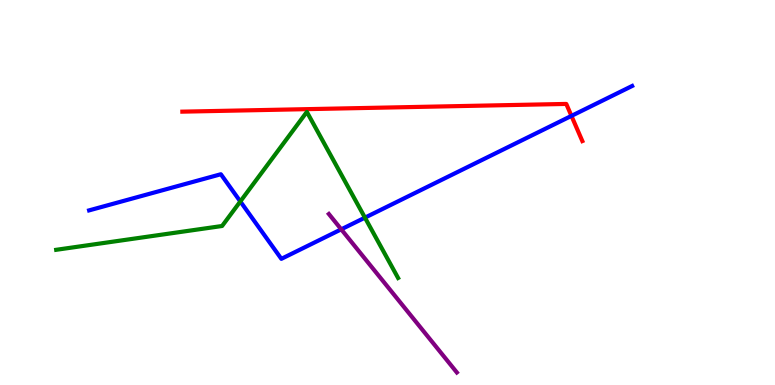[{'lines': ['blue', 'red'], 'intersections': [{'x': 7.37, 'y': 6.99}]}, {'lines': ['green', 'red'], 'intersections': []}, {'lines': ['purple', 'red'], 'intersections': []}, {'lines': ['blue', 'green'], 'intersections': [{'x': 3.1, 'y': 4.77}, {'x': 4.71, 'y': 4.35}]}, {'lines': ['blue', 'purple'], 'intersections': [{'x': 4.4, 'y': 4.04}]}, {'lines': ['green', 'purple'], 'intersections': []}]